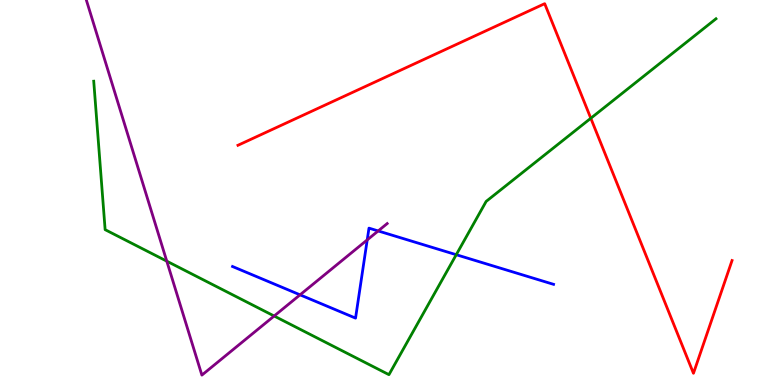[{'lines': ['blue', 'red'], 'intersections': []}, {'lines': ['green', 'red'], 'intersections': [{'x': 7.62, 'y': 6.93}]}, {'lines': ['purple', 'red'], 'intersections': []}, {'lines': ['blue', 'green'], 'intersections': [{'x': 5.89, 'y': 3.38}]}, {'lines': ['blue', 'purple'], 'intersections': [{'x': 3.87, 'y': 2.34}, {'x': 4.74, 'y': 3.77}, {'x': 4.88, 'y': 4.0}]}, {'lines': ['green', 'purple'], 'intersections': [{'x': 2.15, 'y': 3.22}, {'x': 3.54, 'y': 1.79}]}]